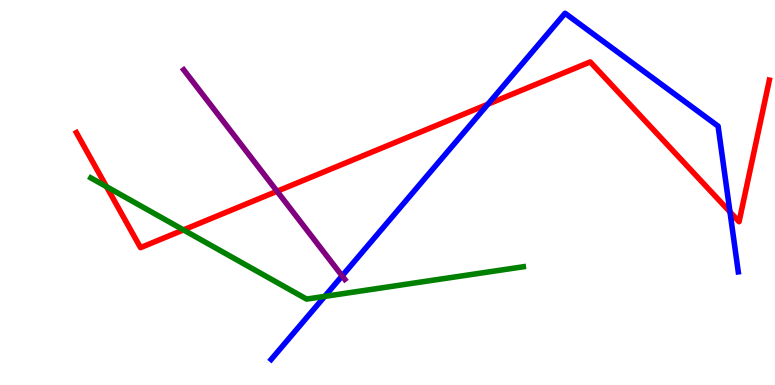[{'lines': ['blue', 'red'], 'intersections': [{'x': 6.3, 'y': 7.29}, {'x': 9.42, 'y': 4.5}]}, {'lines': ['green', 'red'], 'intersections': [{'x': 1.37, 'y': 5.15}, {'x': 2.37, 'y': 4.03}]}, {'lines': ['purple', 'red'], 'intersections': [{'x': 3.57, 'y': 5.03}]}, {'lines': ['blue', 'green'], 'intersections': [{'x': 4.19, 'y': 2.3}]}, {'lines': ['blue', 'purple'], 'intersections': [{'x': 4.41, 'y': 2.83}]}, {'lines': ['green', 'purple'], 'intersections': []}]